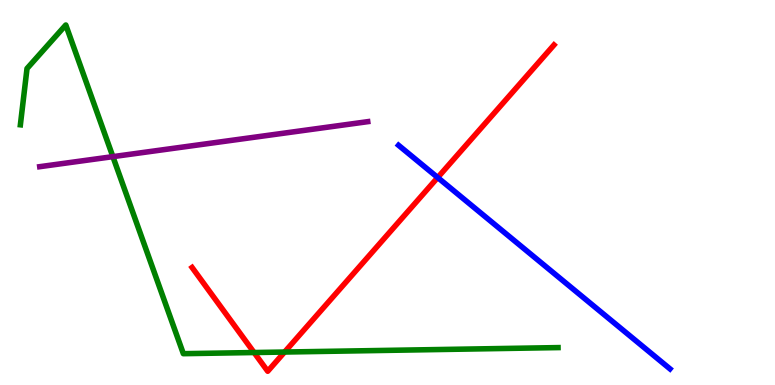[{'lines': ['blue', 'red'], 'intersections': [{'x': 5.65, 'y': 5.39}]}, {'lines': ['green', 'red'], 'intersections': [{'x': 3.28, 'y': 0.843}, {'x': 3.67, 'y': 0.856}]}, {'lines': ['purple', 'red'], 'intersections': []}, {'lines': ['blue', 'green'], 'intersections': []}, {'lines': ['blue', 'purple'], 'intersections': []}, {'lines': ['green', 'purple'], 'intersections': [{'x': 1.46, 'y': 5.93}]}]